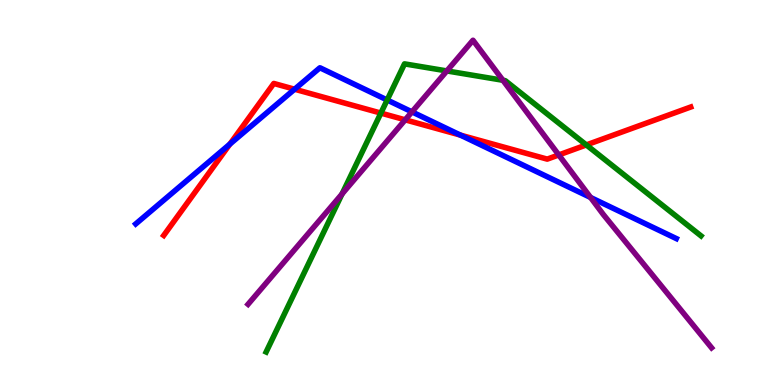[{'lines': ['blue', 'red'], 'intersections': [{'x': 2.97, 'y': 6.26}, {'x': 3.8, 'y': 7.68}, {'x': 5.94, 'y': 6.49}]}, {'lines': ['green', 'red'], 'intersections': [{'x': 4.91, 'y': 7.06}, {'x': 7.57, 'y': 6.24}]}, {'lines': ['purple', 'red'], 'intersections': [{'x': 5.23, 'y': 6.89}, {'x': 7.21, 'y': 5.98}]}, {'lines': ['blue', 'green'], 'intersections': [{'x': 5.0, 'y': 7.4}]}, {'lines': ['blue', 'purple'], 'intersections': [{'x': 5.32, 'y': 7.09}, {'x': 7.62, 'y': 4.87}]}, {'lines': ['green', 'purple'], 'intersections': [{'x': 4.41, 'y': 4.96}, {'x': 5.77, 'y': 8.16}, {'x': 6.49, 'y': 7.91}]}]